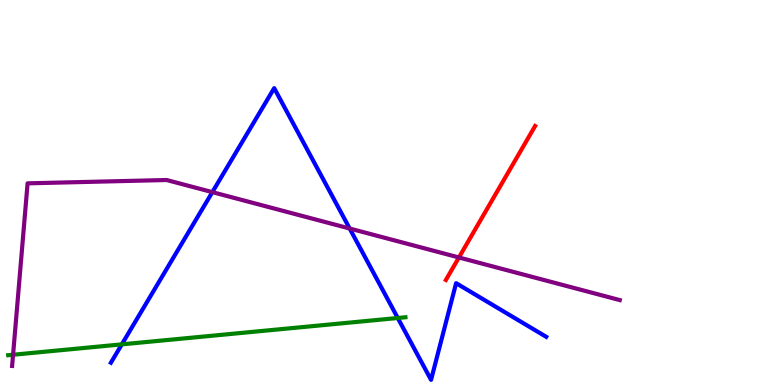[{'lines': ['blue', 'red'], 'intersections': []}, {'lines': ['green', 'red'], 'intersections': []}, {'lines': ['purple', 'red'], 'intersections': [{'x': 5.92, 'y': 3.31}]}, {'lines': ['blue', 'green'], 'intersections': [{'x': 1.57, 'y': 1.06}, {'x': 5.13, 'y': 1.74}]}, {'lines': ['blue', 'purple'], 'intersections': [{'x': 2.74, 'y': 5.01}, {'x': 4.51, 'y': 4.06}]}, {'lines': ['green', 'purple'], 'intersections': [{'x': 0.169, 'y': 0.786}]}]